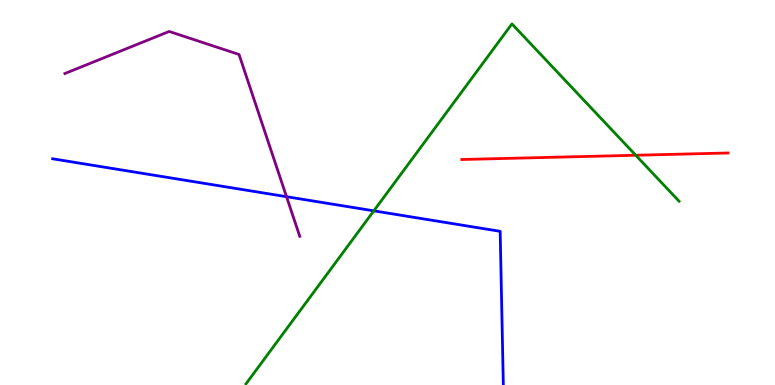[{'lines': ['blue', 'red'], 'intersections': []}, {'lines': ['green', 'red'], 'intersections': [{'x': 8.2, 'y': 5.97}]}, {'lines': ['purple', 'red'], 'intersections': []}, {'lines': ['blue', 'green'], 'intersections': [{'x': 4.82, 'y': 4.52}]}, {'lines': ['blue', 'purple'], 'intersections': [{'x': 3.7, 'y': 4.89}]}, {'lines': ['green', 'purple'], 'intersections': []}]